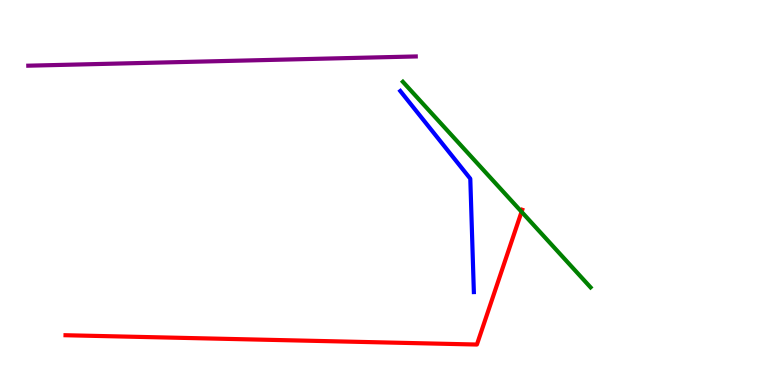[{'lines': ['blue', 'red'], 'intersections': []}, {'lines': ['green', 'red'], 'intersections': [{'x': 6.73, 'y': 4.5}]}, {'lines': ['purple', 'red'], 'intersections': []}, {'lines': ['blue', 'green'], 'intersections': []}, {'lines': ['blue', 'purple'], 'intersections': []}, {'lines': ['green', 'purple'], 'intersections': []}]